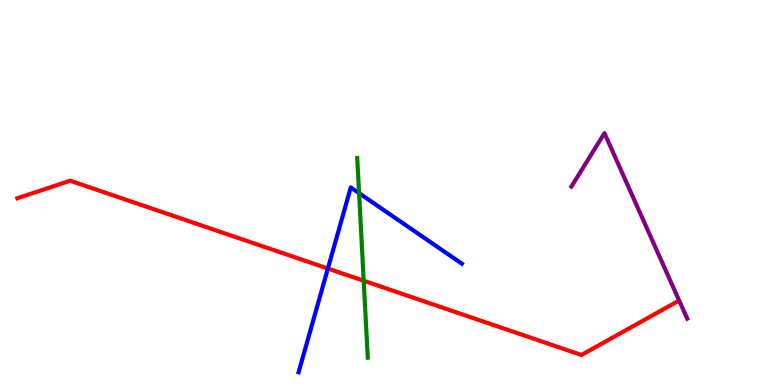[{'lines': ['blue', 'red'], 'intersections': [{'x': 4.23, 'y': 3.02}]}, {'lines': ['green', 'red'], 'intersections': [{'x': 4.69, 'y': 2.71}]}, {'lines': ['purple', 'red'], 'intersections': []}, {'lines': ['blue', 'green'], 'intersections': [{'x': 4.63, 'y': 4.98}]}, {'lines': ['blue', 'purple'], 'intersections': []}, {'lines': ['green', 'purple'], 'intersections': []}]